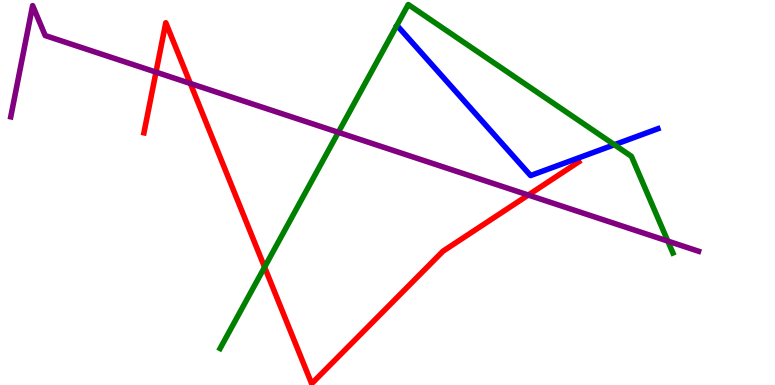[{'lines': ['blue', 'red'], 'intersections': []}, {'lines': ['green', 'red'], 'intersections': [{'x': 3.41, 'y': 3.06}]}, {'lines': ['purple', 'red'], 'intersections': [{'x': 2.01, 'y': 8.13}, {'x': 2.46, 'y': 7.83}, {'x': 6.82, 'y': 4.93}]}, {'lines': ['blue', 'green'], 'intersections': [{'x': 7.93, 'y': 6.24}]}, {'lines': ['blue', 'purple'], 'intersections': []}, {'lines': ['green', 'purple'], 'intersections': [{'x': 4.37, 'y': 6.56}, {'x': 8.62, 'y': 3.74}]}]